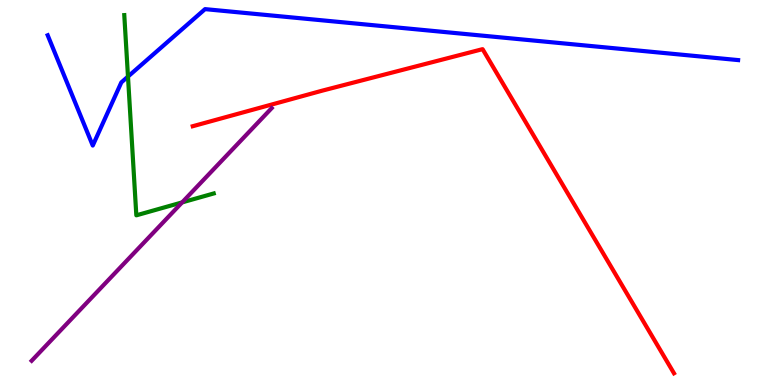[{'lines': ['blue', 'red'], 'intersections': []}, {'lines': ['green', 'red'], 'intersections': []}, {'lines': ['purple', 'red'], 'intersections': []}, {'lines': ['blue', 'green'], 'intersections': [{'x': 1.65, 'y': 8.01}]}, {'lines': ['blue', 'purple'], 'intersections': []}, {'lines': ['green', 'purple'], 'intersections': [{'x': 2.35, 'y': 4.74}]}]